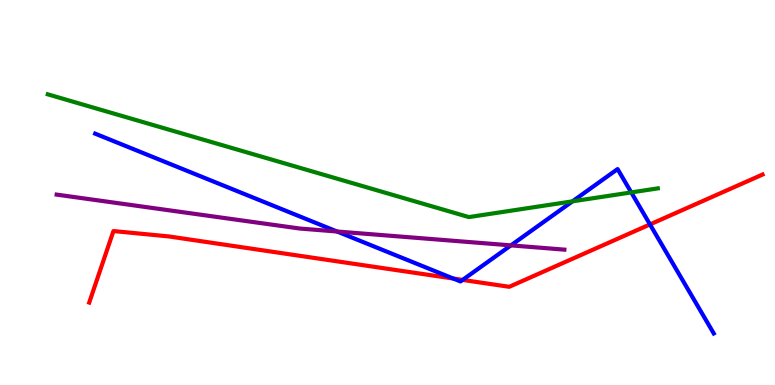[{'lines': ['blue', 'red'], 'intersections': [{'x': 5.85, 'y': 2.77}, {'x': 5.97, 'y': 2.73}, {'x': 8.39, 'y': 4.17}]}, {'lines': ['green', 'red'], 'intersections': []}, {'lines': ['purple', 'red'], 'intersections': []}, {'lines': ['blue', 'green'], 'intersections': [{'x': 7.39, 'y': 4.77}, {'x': 8.15, 'y': 5.0}]}, {'lines': ['blue', 'purple'], 'intersections': [{'x': 4.35, 'y': 3.99}, {'x': 6.59, 'y': 3.63}]}, {'lines': ['green', 'purple'], 'intersections': []}]